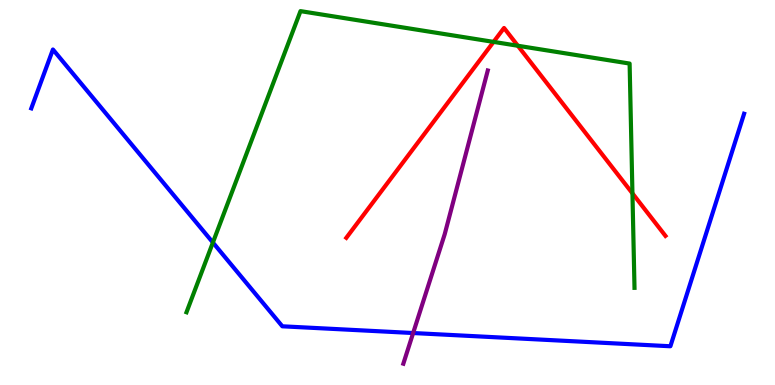[{'lines': ['blue', 'red'], 'intersections': []}, {'lines': ['green', 'red'], 'intersections': [{'x': 6.37, 'y': 8.91}, {'x': 6.68, 'y': 8.81}, {'x': 8.16, 'y': 4.98}]}, {'lines': ['purple', 'red'], 'intersections': []}, {'lines': ['blue', 'green'], 'intersections': [{'x': 2.75, 'y': 3.7}]}, {'lines': ['blue', 'purple'], 'intersections': [{'x': 5.33, 'y': 1.35}]}, {'lines': ['green', 'purple'], 'intersections': []}]